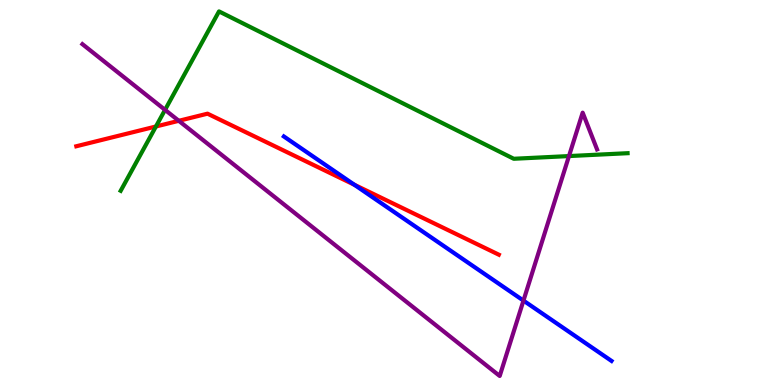[{'lines': ['blue', 'red'], 'intersections': [{'x': 4.57, 'y': 5.2}]}, {'lines': ['green', 'red'], 'intersections': [{'x': 2.01, 'y': 6.71}]}, {'lines': ['purple', 'red'], 'intersections': [{'x': 2.31, 'y': 6.86}]}, {'lines': ['blue', 'green'], 'intersections': []}, {'lines': ['blue', 'purple'], 'intersections': [{'x': 6.75, 'y': 2.19}]}, {'lines': ['green', 'purple'], 'intersections': [{'x': 2.13, 'y': 7.15}, {'x': 7.34, 'y': 5.95}]}]